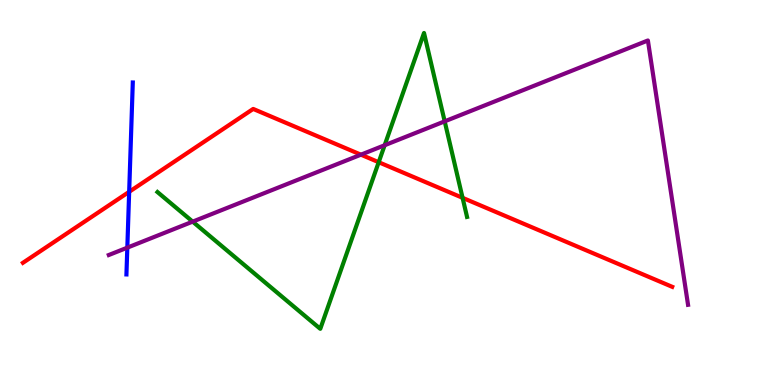[{'lines': ['blue', 'red'], 'intersections': [{'x': 1.67, 'y': 5.02}]}, {'lines': ['green', 'red'], 'intersections': [{'x': 4.89, 'y': 5.79}, {'x': 5.97, 'y': 4.86}]}, {'lines': ['purple', 'red'], 'intersections': [{'x': 4.66, 'y': 5.98}]}, {'lines': ['blue', 'green'], 'intersections': []}, {'lines': ['blue', 'purple'], 'intersections': [{'x': 1.64, 'y': 3.57}]}, {'lines': ['green', 'purple'], 'intersections': [{'x': 2.49, 'y': 4.24}, {'x': 4.96, 'y': 6.23}, {'x': 5.74, 'y': 6.85}]}]